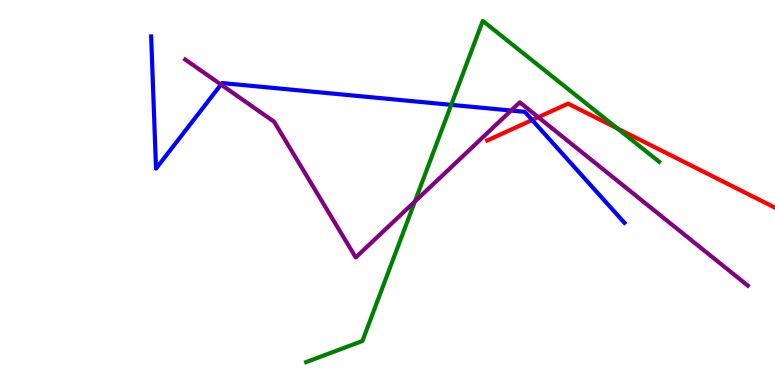[{'lines': ['blue', 'red'], 'intersections': [{'x': 6.87, 'y': 6.88}]}, {'lines': ['green', 'red'], 'intersections': [{'x': 7.97, 'y': 6.67}]}, {'lines': ['purple', 'red'], 'intersections': [{'x': 6.95, 'y': 6.96}]}, {'lines': ['blue', 'green'], 'intersections': [{'x': 5.82, 'y': 7.28}]}, {'lines': ['blue', 'purple'], 'intersections': [{'x': 2.85, 'y': 7.8}, {'x': 6.59, 'y': 7.13}]}, {'lines': ['green', 'purple'], 'intersections': [{'x': 5.35, 'y': 4.77}]}]